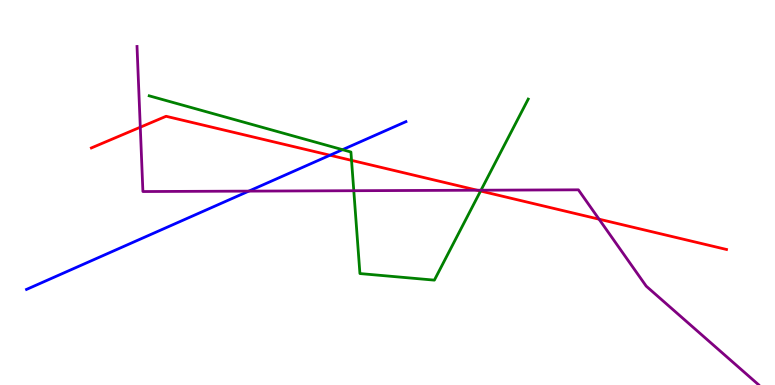[{'lines': ['blue', 'red'], 'intersections': [{'x': 4.26, 'y': 5.97}]}, {'lines': ['green', 'red'], 'intersections': [{'x': 4.54, 'y': 5.83}, {'x': 6.2, 'y': 5.04}]}, {'lines': ['purple', 'red'], 'intersections': [{'x': 1.81, 'y': 6.7}, {'x': 6.16, 'y': 5.06}, {'x': 7.73, 'y': 4.31}]}, {'lines': ['blue', 'green'], 'intersections': [{'x': 4.42, 'y': 6.11}]}, {'lines': ['blue', 'purple'], 'intersections': [{'x': 3.21, 'y': 5.04}]}, {'lines': ['green', 'purple'], 'intersections': [{'x': 4.56, 'y': 5.05}, {'x': 6.21, 'y': 5.06}]}]